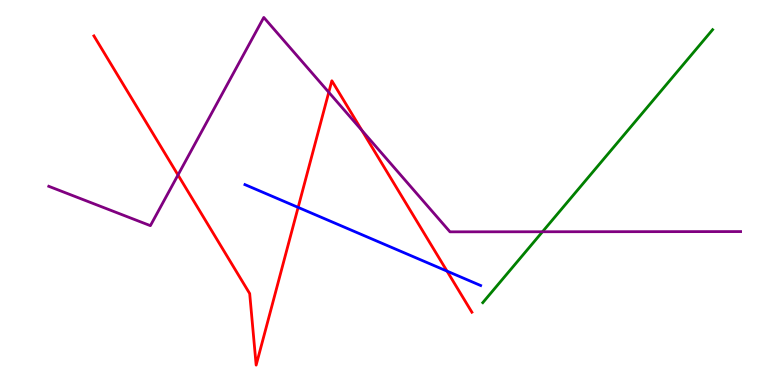[{'lines': ['blue', 'red'], 'intersections': [{'x': 3.85, 'y': 4.61}, {'x': 5.77, 'y': 2.96}]}, {'lines': ['green', 'red'], 'intersections': []}, {'lines': ['purple', 'red'], 'intersections': [{'x': 2.3, 'y': 5.46}, {'x': 4.24, 'y': 7.6}, {'x': 4.67, 'y': 6.61}]}, {'lines': ['blue', 'green'], 'intersections': []}, {'lines': ['blue', 'purple'], 'intersections': []}, {'lines': ['green', 'purple'], 'intersections': [{'x': 7.0, 'y': 3.98}]}]